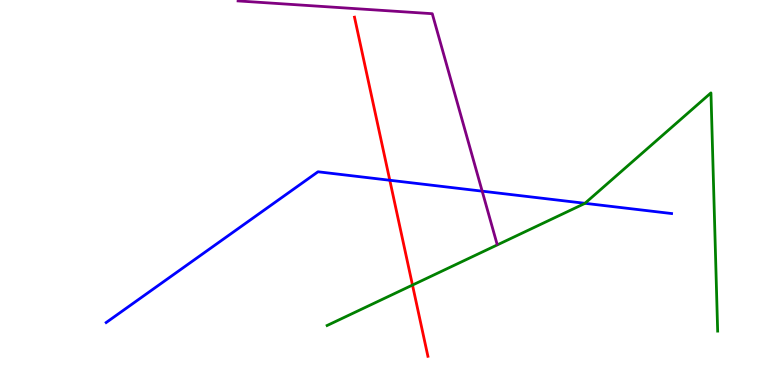[{'lines': ['blue', 'red'], 'intersections': [{'x': 5.03, 'y': 5.32}]}, {'lines': ['green', 'red'], 'intersections': [{'x': 5.32, 'y': 2.6}]}, {'lines': ['purple', 'red'], 'intersections': []}, {'lines': ['blue', 'green'], 'intersections': [{'x': 7.55, 'y': 4.72}]}, {'lines': ['blue', 'purple'], 'intersections': [{'x': 6.22, 'y': 5.03}]}, {'lines': ['green', 'purple'], 'intersections': []}]